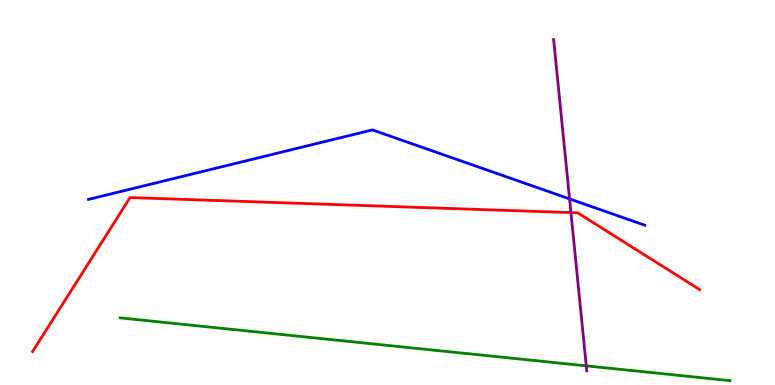[{'lines': ['blue', 'red'], 'intersections': []}, {'lines': ['green', 'red'], 'intersections': []}, {'lines': ['purple', 'red'], 'intersections': [{'x': 7.37, 'y': 4.48}]}, {'lines': ['blue', 'green'], 'intersections': []}, {'lines': ['blue', 'purple'], 'intersections': [{'x': 7.35, 'y': 4.83}]}, {'lines': ['green', 'purple'], 'intersections': [{'x': 7.56, 'y': 0.497}]}]